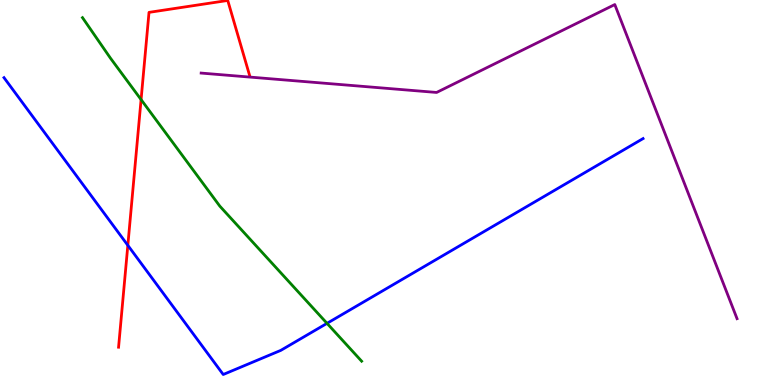[{'lines': ['blue', 'red'], 'intersections': [{'x': 1.65, 'y': 3.63}]}, {'lines': ['green', 'red'], 'intersections': [{'x': 1.82, 'y': 7.41}]}, {'lines': ['purple', 'red'], 'intersections': []}, {'lines': ['blue', 'green'], 'intersections': [{'x': 4.22, 'y': 1.6}]}, {'lines': ['blue', 'purple'], 'intersections': []}, {'lines': ['green', 'purple'], 'intersections': []}]